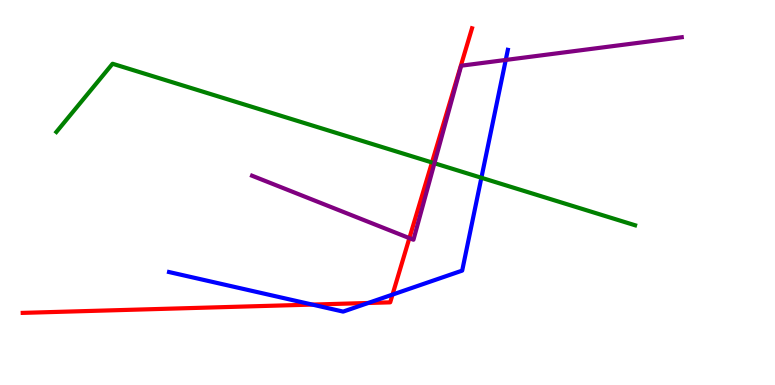[{'lines': ['blue', 'red'], 'intersections': [{'x': 4.03, 'y': 2.09}, {'x': 4.75, 'y': 2.13}, {'x': 5.06, 'y': 2.35}]}, {'lines': ['green', 'red'], 'intersections': [{'x': 5.57, 'y': 5.78}]}, {'lines': ['purple', 'red'], 'intersections': [{'x': 5.28, 'y': 3.81}]}, {'lines': ['blue', 'green'], 'intersections': [{'x': 6.21, 'y': 5.38}]}, {'lines': ['blue', 'purple'], 'intersections': [{'x': 6.53, 'y': 8.44}]}, {'lines': ['green', 'purple'], 'intersections': [{'x': 5.61, 'y': 5.76}]}]